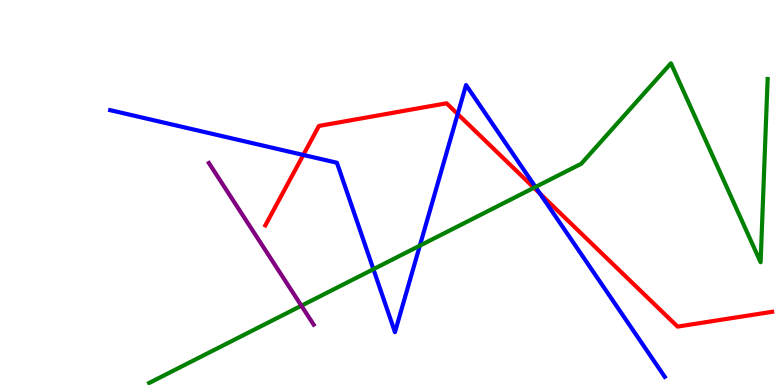[{'lines': ['blue', 'red'], 'intersections': [{'x': 3.91, 'y': 5.98}, {'x': 5.91, 'y': 7.04}, {'x': 6.97, 'y': 4.97}]}, {'lines': ['green', 'red'], 'intersections': [{'x': 6.89, 'y': 5.12}]}, {'lines': ['purple', 'red'], 'intersections': []}, {'lines': ['blue', 'green'], 'intersections': [{'x': 4.82, 'y': 3.01}, {'x': 5.42, 'y': 3.62}, {'x': 6.91, 'y': 5.14}]}, {'lines': ['blue', 'purple'], 'intersections': []}, {'lines': ['green', 'purple'], 'intersections': [{'x': 3.89, 'y': 2.06}]}]